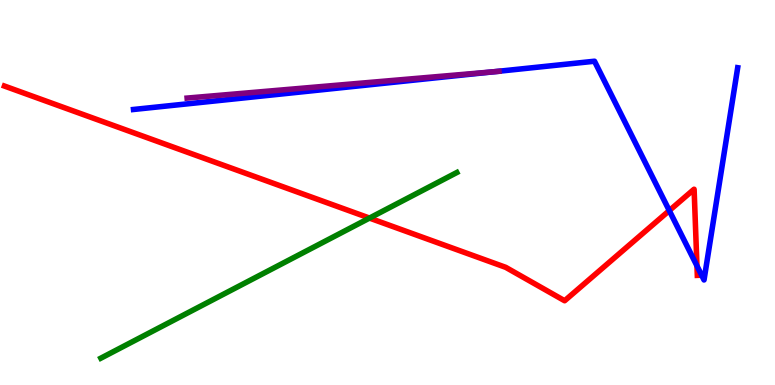[{'lines': ['blue', 'red'], 'intersections': [{'x': 8.64, 'y': 4.53}, {'x': 8.99, 'y': 3.1}]}, {'lines': ['green', 'red'], 'intersections': [{'x': 4.77, 'y': 4.34}]}, {'lines': ['purple', 'red'], 'intersections': []}, {'lines': ['blue', 'green'], 'intersections': []}, {'lines': ['blue', 'purple'], 'intersections': [{'x': 6.38, 'y': 8.14}]}, {'lines': ['green', 'purple'], 'intersections': []}]